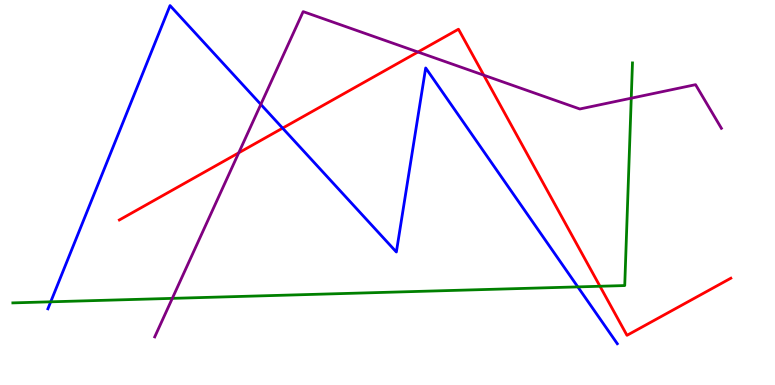[{'lines': ['blue', 'red'], 'intersections': [{'x': 3.65, 'y': 6.67}]}, {'lines': ['green', 'red'], 'intersections': [{'x': 7.74, 'y': 2.56}]}, {'lines': ['purple', 'red'], 'intersections': [{'x': 3.08, 'y': 6.03}, {'x': 5.39, 'y': 8.65}, {'x': 6.24, 'y': 8.05}]}, {'lines': ['blue', 'green'], 'intersections': [{'x': 0.654, 'y': 2.16}, {'x': 7.46, 'y': 2.55}]}, {'lines': ['blue', 'purple'], 'intersections': [{'x': 3.37, 'y': 7.29}]}, {'lines': ['green', 'purple'], 'intersections': [{'x': 2.22, 'y': 2.25}, {'x': 8.15, 'y': 7.45}]}]